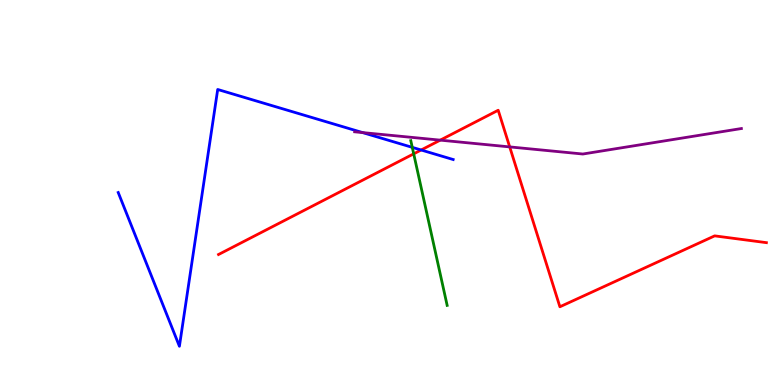[{'lines': ['blue', 'red'], 'intersections': [{'x': 5.43, 'y': 6.1}]}, {'lines': ['green', 'red'], 'intersections': [{'x': 5.34, 'y': 6.0}]}, {'lines': ['purple', 'red'], 'intersections': [{'x': 5.68, 'y': 6.36}, {'x': 6.58, 'y': 6.18}]}, {'lines': ['blue', 'green'], 'intersections': [{'x': 5.32, 'y': 6.17}]}, {'lines': ['blue', 'purple'], 'intersections': [{'x': 4.68, 'y': 6.56}]}, {'lines': ['green', 'purple'], 'intersections': []}]